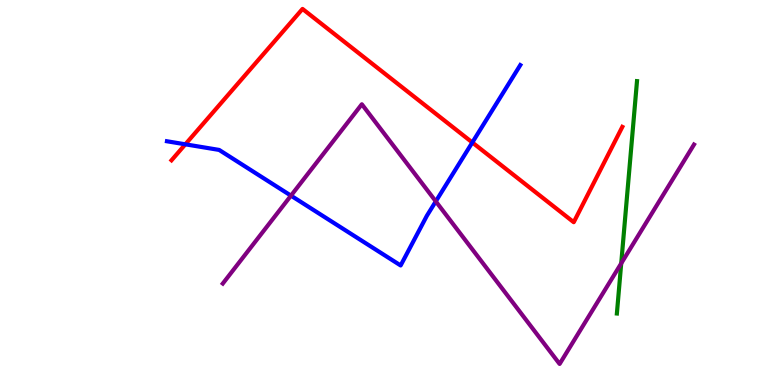[{'lines': ['blue', 'red'], 'intersections': [{'x': 2.39, 'y': 6.25}, {'x': 6.09, 'y': 6.3}]}, {'lines': ['green', 'red'], 'intersections': []}, {'lines': ['purple', 'red'], 'intersections': []}, {'lines': ['blue', 'green'], 'intersections': []}, {'lines': ['blue', 'purple'], 'intersections': [{'x': 3.75, 'y': 4.92}, {'x': 5.62, 'y': 4.77}]}, {'lines': ['green', 'purple'], 'intersections': [{'x': 8.02, 'y': 3.16}]}]